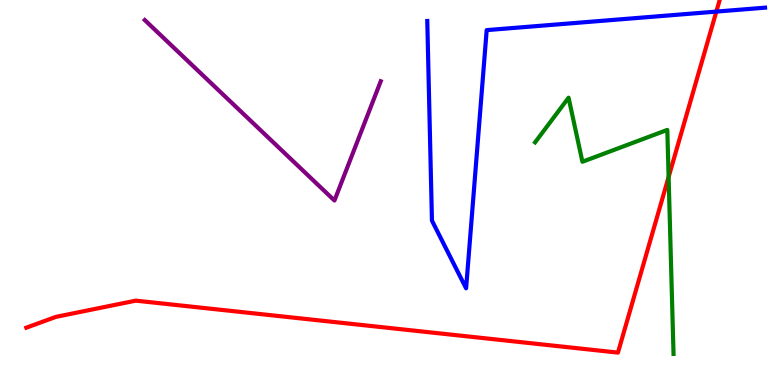[{'lines': ['blue', 'red'], 'intersections': [{'x': 9.24, 'y': 9.7}]}, {'lines': ['green', 'red'], 'intersections': [{'x': 8.63, 'y': 5.4}]}, {'lines': ['purple', 'red'], 'intersections': []}, {'lines': ['blue', 'green'], 'intersections': []}, {'lines': ['blue', 'purple'], 'intersections': []}, {'lines': ['green', 'purple'], 'intersections': []}]